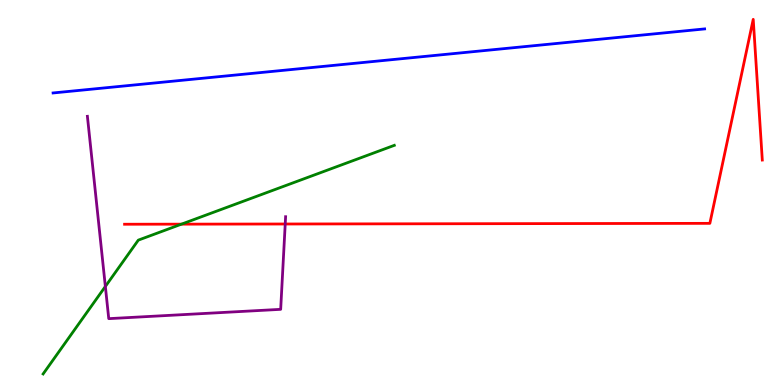[{'lines': ['blue', 'red'], 'intersections': []}, {'lines': ['green', 'red'], 'intersections': [{'x': 2.34, 'y': 4.18}]}, {'lines': ['purple', 'red'], 'intersections': [{'x': 3.68, 'y': 4.18}]}, {'lines': ['blue', 'green'], 'intersections': []}, {'lines': ['blue', 'purple'], 'intersections': []}, {'lines': ['green', 'purple'], 'intersections': [{'x': 1.36, 'y': 2.56}]}]